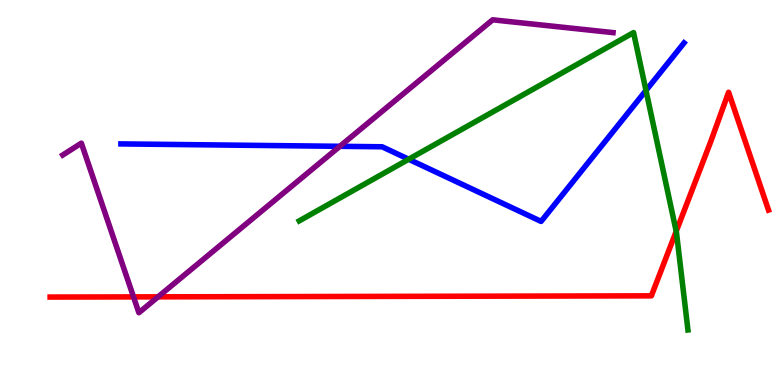[{'lines': ['blue', 'red'], 'intersections': []}, {'lines': ['green', 'red'], 'intersections': [{'x': 8.73, 'y': 3.99}]}, {'lines': ['purple', 'red'], 'intersections': [{'x': 1.72, 'y': 2.29}, {'x': 2.04, 'y': 2.29}]}, {'lines': ['blue', 'green'], 'intersections': [{'x': 5.27, 'y': 5.86}, {'x': 8.34, 'y': 7.65}]}, {'lines': ['blue', 'purple'], 'intersections': [{'x': 4.39, 'y': 6.2}]}, {'lines': ['green', 'purple'], 'intersections': []}]